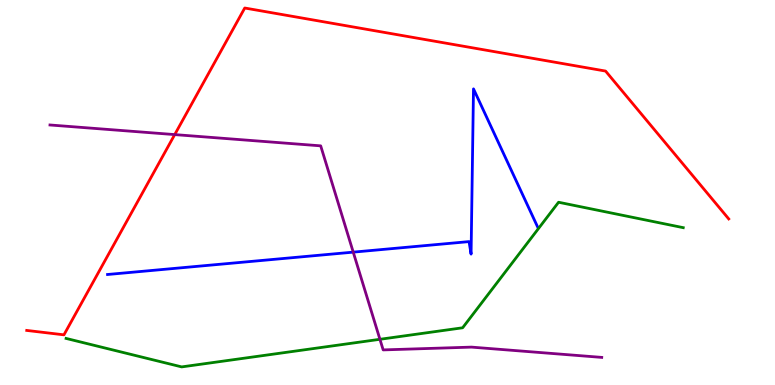[{'lines': ['blue', 'red'], 'intersections': []}, {'lines': ['green', 'red'], 'intersections': []}, {'lines': ['purple', 'red'], 'intersections': [{'x': 2.25, 'y': 6.5}]}, {'lines': ['blue', 'green'], 'intersections': []}, {'lines': ['blue', 'purple'], 'intersections': [{'x': 4.56, 'y': 3.45}]}, {'lines': ['green', 'purple'], 'intersections': [{'x': 4.9, 'y': 1.19}]}]